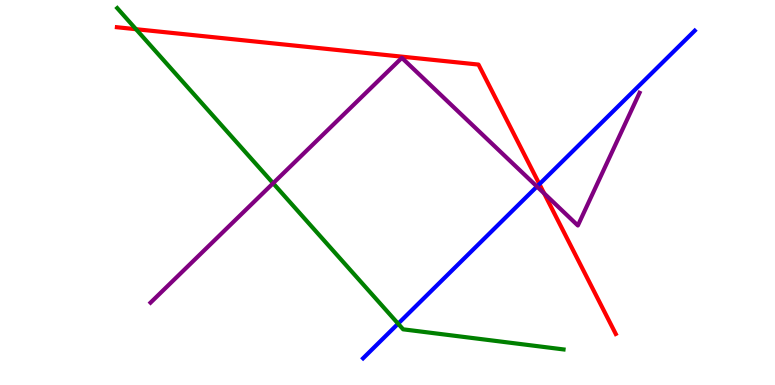[{'lines': ['blue', 'red'], 'intersections': [{'x': 6.96, 'y': 5.22}]}, {'lines': ['green', 'red'], 'intersections': [{'x': 1.75, 'y': 9.24}]}, {'lines': ['purple', 'red'], 'intersections': [{'x': 7.02, 'y': 4.98}]}, {'lines': ['blue', 'green'], 'intersections': [{'x': 5.14, 'y': 1.59}]}, {'lines': ['blue', 'purple'], 'intersections': [{'x': 6.93, 'y': 5.15}]}, {'lines': ['green', 'purple'], 'intersections': [{'x': 3.52, 'y': 5.24}]}]